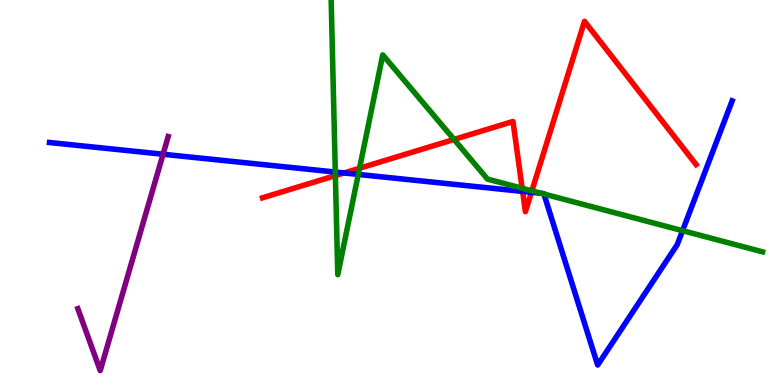[{'lines': ['blue', 'red'], 'intersections': [{'x': 4.44, 'y': 5.51}, {'x': 6.74, 'y': 5.03}, {'x': 6.86, 'y': 5.0}]}, {'lines': ['green', 'red'], 'intersections': [{'x': 4.33, 'y': 5.44}, {'x': 4.64, 'y': 5.63}, {'x': 5.86, 'y': 6.38}, {'x': 6.74, 'y': 5.11}, {'x': 6.86, 'y': 5.04}]}, {'lines': ['purple', 'red'], 'intersections': []}, {'lines': ['blue', 'green'], 'intersections': [{'x': 4.33, 'y': 5.53}, {'x': 4.62, 'y': 5.47}, {'x': 6.99, 'y': 4.98}, {'x': 7.02, 'y': 4.96}, {'x': 8.81, 'y': 4.01}]}, {'lines': ['blue', 'purple'], 'intersections': [{'x': 2.1, 'y': 5.99}]}, {'lines': ['green', 'purple'], 'intersections': []}]